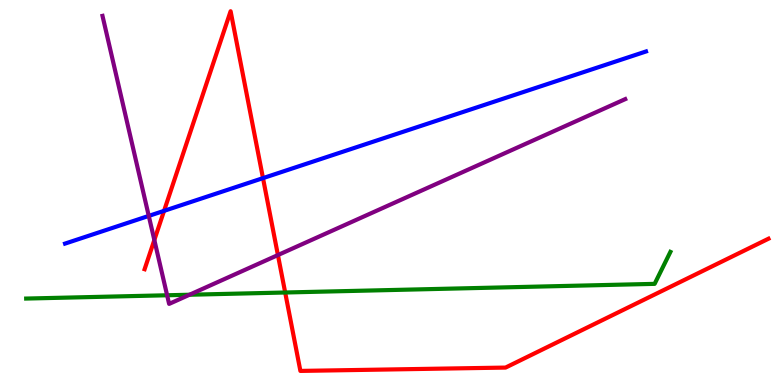[{'lines': ['blue', 'red'], 'intersections': [{'x': 2.12, 'y': 4.52}, {'x': 3.39, 'y': 5.37}]}, {'lines': ['green', 'red'], 'intersections': [{'x': 3.68, 'y': 2.4}]}, {'lines': ['purple', 'red'], 'intersections': [{'x': 1.99, 'y': 3.77}, {'x': 3.59, 'y': 3.38}]}, {'lines': ['blue', 'green'], 'intersections': []}, {'lines': ['blue', 'purple'], 'intersections': [{'x': 1.92, 'y': 4.39}]}, {'lines': ['green', 'purple'], 'intersections': [{'x': 2.16, 'y': 2.33}, {'x': 2.45, 'y': 2.34}]}]